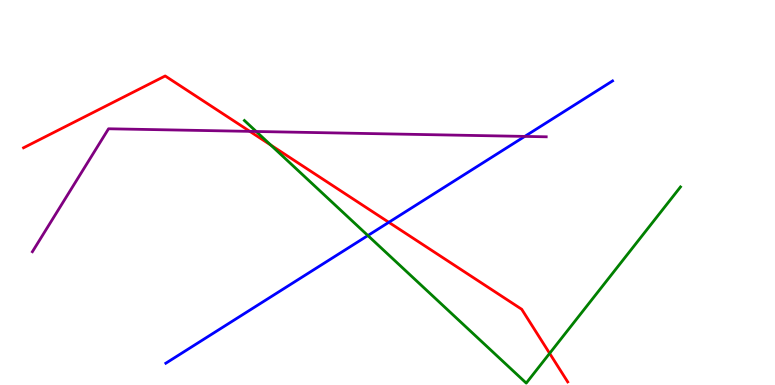[{'lines': ['blue', 'red'], 'intersections': [{'x': 5.02, 'y': 4.23}]}, {'lines': ['green', 'red'], 'intersections': [{'x': 3.49, 'y': 6.23}, {'x': 7.09, 'y': 0.822}]}, {'lines': ['purple', 'red'], 'intersections': [{'x': 3.22, 'y': 6.59}]}, {'lines': ['blue', 'green'], 'intersections': [{'x': 4.75, 'y': 3.88}]}, {'lines': ['blue', 'purple'], 'intersections': [{'x': 6.77, 'y': 6.46}]}, {'lines': ['green', 'purple'], 'intersections': [{'x': 3.31, 'y': 6.58}]}]